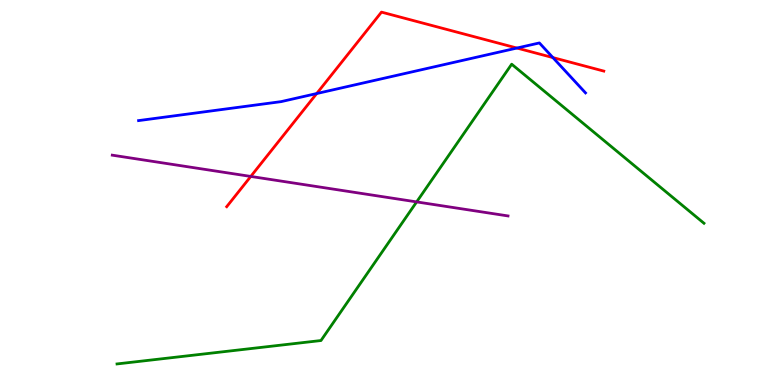[{'lines': ['blue', 'red'], 'intersections': [{'x': 4.09, 'y': 7.57}, {'x': 6.67, 'y': 8.75}, {'x': 7.13, 'y': 8.5}]}, {'lines': ['green', 'red'], 'intersections': []}, {'lines': ['purple', 'red'], 'intersections': [{'x': 3.24, 'y': 5.42}]}, {'lines': ['blue', 'green'], 'intersections': []}, {'lines': ['blue', 'purple'], 'intersections': []}, {'lines': ['green', 'purple'], 'intersections': [{'x': 5.38, 'y': 4.76}]}]